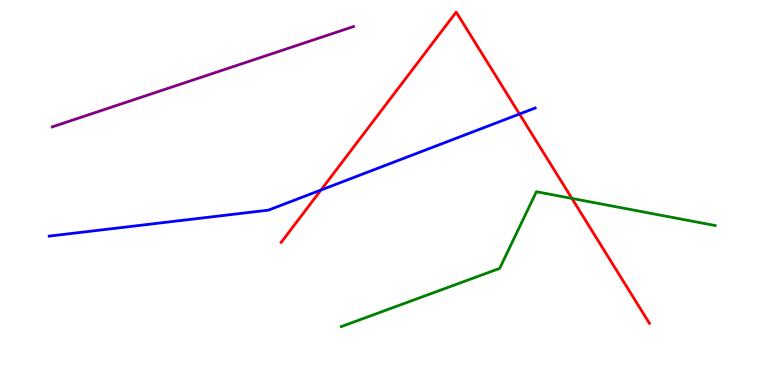[{'lines': ['blue', 'red'], 'intersections': [{'x': 4.14, 'y': 5.06}, {'x': 6.7, 'y': 7.04}]}, {'lines': ['green', 'red'], 'intersections': [{'x': 7.38, 'y': 4.85}]}, {'lines': ['purple', 'red'], 'intersections': []}, {'lines': ['blue', 'green'], 'intersections': []}, {'lines': ['blue', 'purple'], 'intersections': []}, {'lines': ['green', 'purple'], 'intersections': []}]